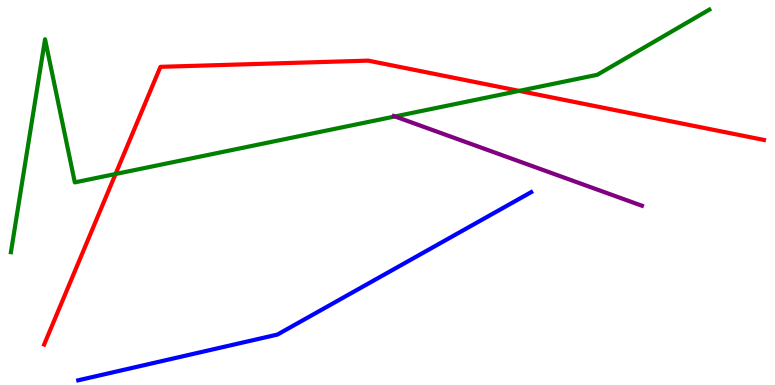[{'lines': ['blue', 'red'], 'intersections': []}, {'lines': ['green', 'red'], 'intersections': [{'x': 1.49, 'y': 5.48}, {'x': 6.7, 'y': 7.64}]}, {'lines': ['purple', 'red'], 'intersections': []}, {'lines': ['blue', 'green'], 'intersections': []}, {'lines': ['blue', 'purple'], 'intersections': []}, {'lines': ['green', 'purple'], 'intersections': [{'x': 5.1, 'y': 6.98}]}]